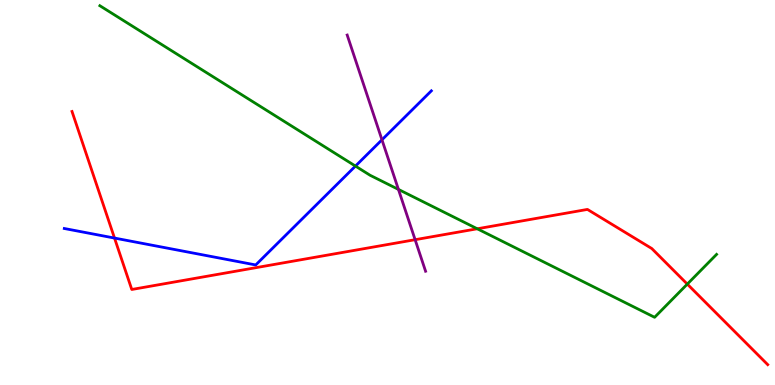[{'lines': ['blue', 'red'], 'intersections': [{'x': 1.48, 'y': 3.82}]}, {'lines': ['green', 'red'], 'intersections': [{'x': 6.16, 'y': 4.06}, {'x': 8.87, 'y': 2.62}]}, {'lines': ['purple', 'red'], 'intersections': [{'x': 5.36, 'y': 3.77}]}, {'lines': ['blue', 'green'], 'intersections': [{'x': 4.59, 'y': 5.69}]}, {'lines': ['blue', 'purple'], 'intersections': [{'x': 4.93, 'y': 6.37}]}, {'lines': ['green', 'purple'], 'intersections': [{'x': 5.14, 'y': 5.08}]}]